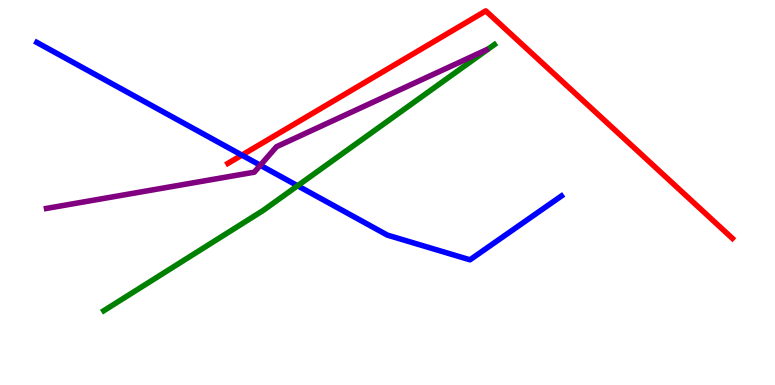[{'lines': ['blue', 'red'], 'intersections': [{'x': 3.12, 'y': 5.97}]}, {'lines': ['green', 'red'], 'intersections': []}, {'lines': ['purple', 'red'], 'intersections': []}, {'lines': ['blue', 'green'], 'intersections': [{'x': 3.84, 'y': 5.18}]}, {'lines': ['blue', 'purple'], 'intersections': [{'x': 3.36, 'y': 5.71}]}, {'lines': ['green', 'purple'], 'intersections': []}]